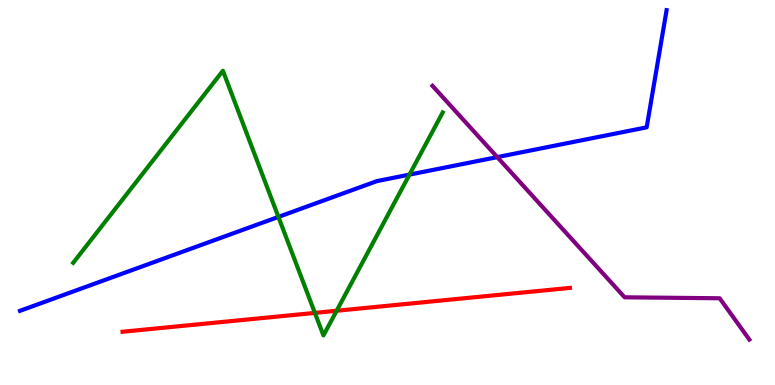[{'lines': ['blue', 'red'], 'intersections': []}, {'lines': ['green', 'red'], 'intersections': [{'x': 4.06, 'y': 1.87}, {'x': 4.34, 'y': 1.93}]}, {'lines': ['purple', 'red'], 'intersections': []}, {'lines': ['blue', 'green'], 'intersections': [{'x': 3.59, 'y': 4.37}, {'x': 5.28, 'y': 5.46}]}, {'lines': ['blue', 'purple'], 'intersections': [{'x': 6.42, 'y': 5.92}]}, {'lines': ['green', 'purple'], 'intersections': []}]